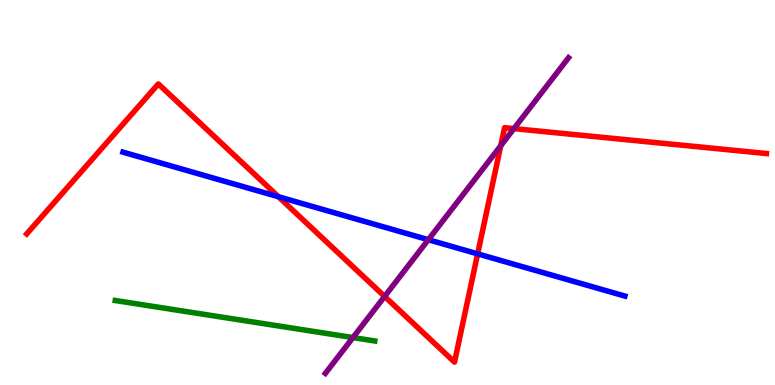[{'lines': ['blue', 'red'], 'intersections': [{'x': 3.59, 'y': 4.89}, {'x': 6.16, 'y': 3.41}]}, {'lines': ['green', 'red'], 'intersections': []}, {'lines': ['purple', 'red'], 'intersections': [{'x': 4.96, 'y': 2.3}, {'x': 6.46, 'y': 6.22}, {'x': 6.63, 'y': 6.66}]}, {'lines': ['blue', 'green'], 'intersections': []}, {'lines': ['blue', 'purple'], 'intersections': [{'x': 5.53, 'y': 3.77}]}, {'lines': ['green', 'purple'], 'intersections': [{'x': 4.55, 'y': 1.23}]}]